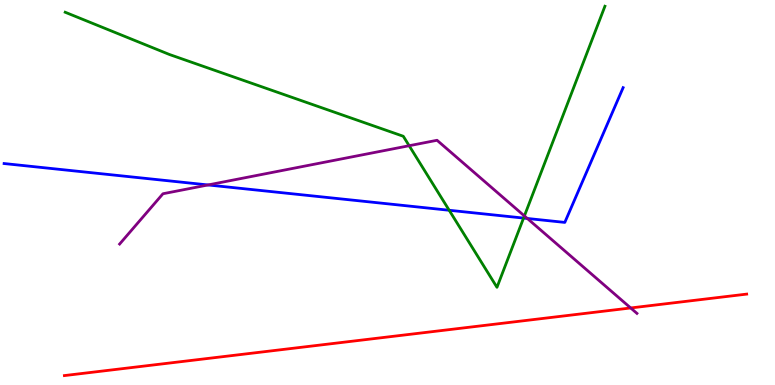[{'lines': ['blue', 'red'], 'intersections': []}, {'lines': ['green', 'red'], 'intersections': []}, {'lines': ['purple', 'red'], 'intersections': [{'x': 8.14, 'y': 2.0}]}, {'lines': ['blue', 'green'], 'intersections': [{'x': 5.8, 'y': 4.54}, {'x': 6.76, 'y': 4.34}]}, {'lines': ['blue', 'purple'], 'intersections': [{'x': 2.68, 'y': 5.2}, {'x': 6.8, 'y': 4.33}]}, {'lines': ['green', 'purple'], 'intersections': [{'x': 5.28, 'y': 6.22}, {'x': 6.77, 'y': 4.39}]}]